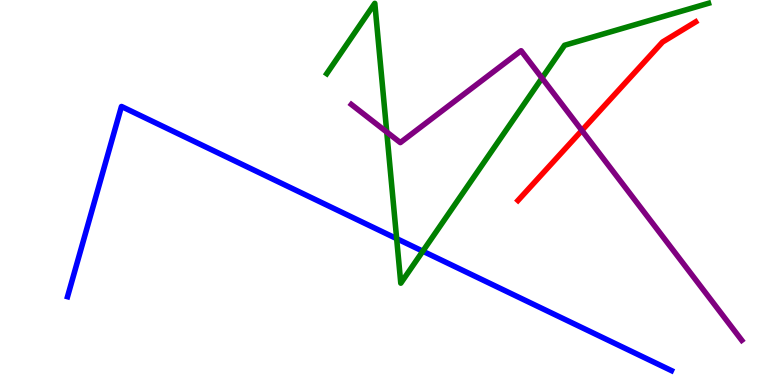[{'lines': ['blue', 'red'], 'intersections': []}, {'lines': ['green', 'red'], 'intersections': []}, {'lines': ['purple', 'red'], 'intersections': [{'x': 7.51, 'y': 6.61}]}, {'lines': ['blue', 'green'], 'intersections': [{'x': 5.12, 'y': 3.8}, {'x': 5.46, 'y': 3.48}]}, {'lines': ['blue', 'purple'], 'intersections': []}, {'lines': ['green', 'purple'], 'intersections': [{'x': 4.99, 'y': 6.57}, {'x': 6.99, 'y': 7.97}]}]